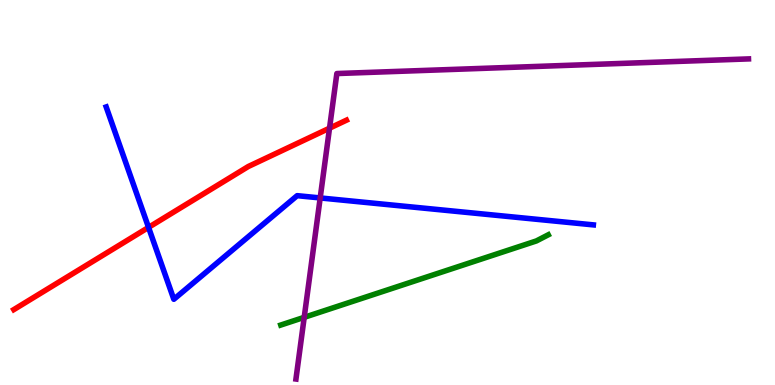[{'lines': ['blue', 'red'], 'intersections': [{'x': 1.92, 'y': 4.09}]}, {'lines': ['green', 'red'], 'intersections': []}, {'lines': ['purple', 'red'], 'intersections': [{'x': 4.25, 'y': 6.67}]}, {'lines': ['blue', 'green'], 'intersections': []}, {'lines': ['blue', 'purple'], 'intersections': [{'x': 4.13, 'y': 4.86}]}, {'lines': ['green', 'purple'], 'intersections': [{'x': 3.93, 'y': 1.76}]}]